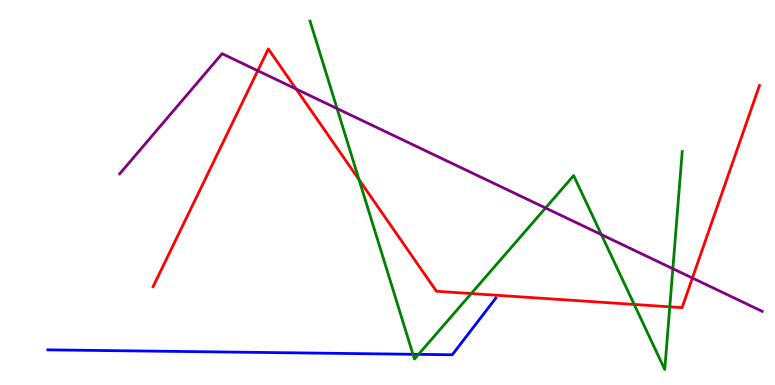[{'lines': ['blue', 'red'], 'intersections': []}, {'lines': ['green', 'red'], 'intersections': [{'x': 4.63, 'y': 5.33}, {'x': 6.08, 'y': 2.37}, {'x': 8.18, 'y': 2.09}, {'x': 8.64, 'y': 2.03}]}, {'lines': ['purple', 'red'], 'intersections': [{'x': 3.33, 'y': 8.16}, {'x': 3.82, 'y': 7.69}, {'x': 8.93, 'y': 2.78}]}, {'lines': ['blue', 'green'], 'intersections': [{'x': 5.33, 'y': 0.798}, {'x': 5.4, 'y': 0.796}]}, {'lines': ['blue', 'purple'], 'intersections': []}, {'lines': ['green', 'purple'], 'intersections': [{'x': 4.35, 'y': 7.18}, {'x': 7.04, 'y': 4.6}, {'x': 7.76, 'y': 3.91}, {'x': 8.68, 'y': 3.02}]}]